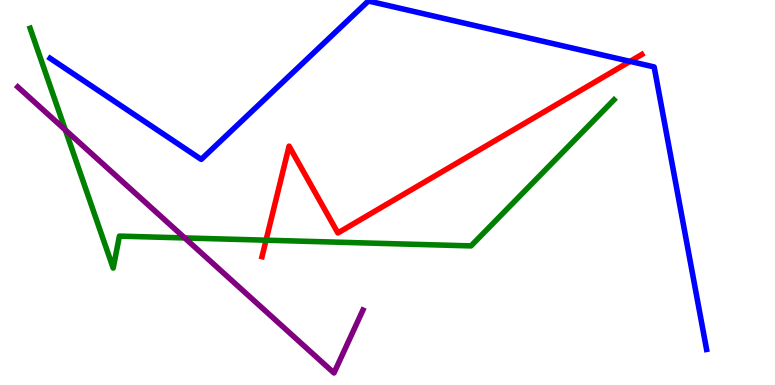[{'lines': ['blue', 'red'], 'intersections': [{'x': 8.13, 'y': 8.41}]}, {'lines': ['green', 'red'], 'intersections': [{'x': 3.43, 'y': 3.76}]}, {'lines': ['purple', 'red'], 'intersections': []}, {'lines': ['blue', 'green'], 'intersections': []}, {'lines': ['blue', 'purple'], 'intersections': []}, {'lines': ['green', 'purple'], 'intersections': [{'x': 0.843, 'y': 6.62}, {'x': 2.38, 'y': 3.82}]}]